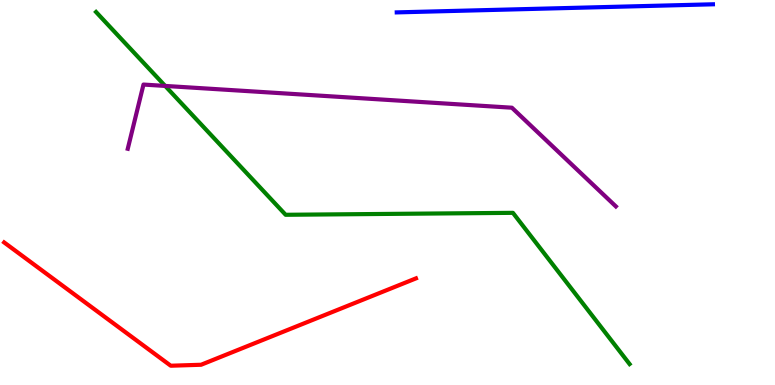[{'lines': ['blue', 'red'], 'intersections': []}, {'lines': ['green', 'red'], 'intersections': []}, {'lines': ['purple', 'red'], 'intersections': []}, {'lines': ['blue', 'green'], 'intersections': []}, {'lines': ['blue', 'purple'], 'intersections': []}, {'lines': ['green', 'purple'], 'intersections': [{'x': 2.13, 'y': 7.77}]}]